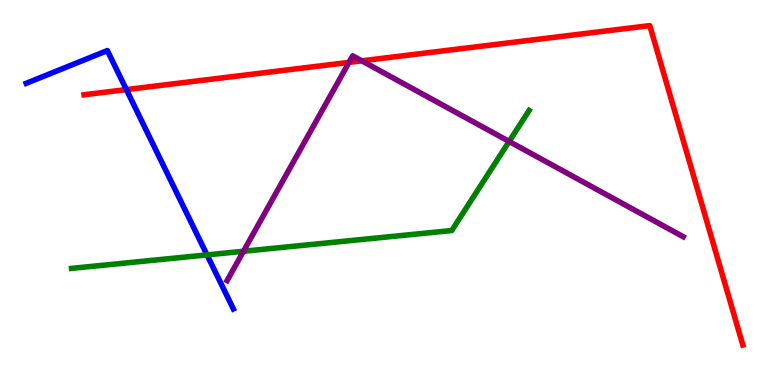[{'lines': ['blue', 'red'], 'intersections': [{'x': 1.63, 'y': 7.67}]}, {'lines': ['green', 'red'], 'intersections': []}, {'lines': ['purple', 'red'], 'intersections': [{'x': 4.5, 'y': 8.38}, {'x': 4.67, 'y': 8.42}]}, {'lines': ['blue', 'green'], 'intersections': [{'x': 2.67, 'y': 3.38}]}, {'lines': ['blue', 'purple'], 'intersections': []}, {'lines': ['green', 'purple'], 'intersections': [{'x': 3.14, 'y': 3.47}, {'x': 6.57, 'y': 6.33}]}]